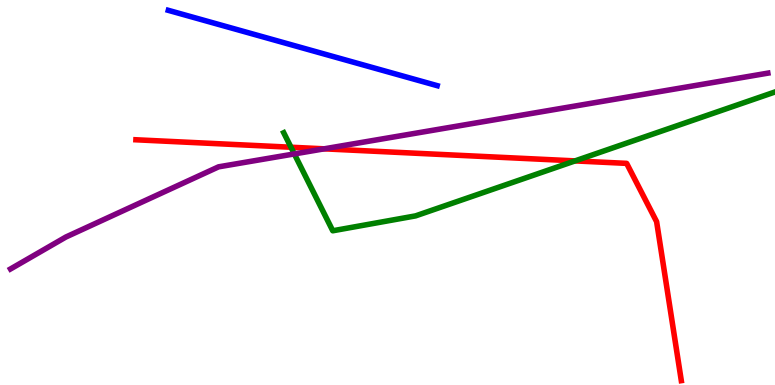[{'lines': ['blue', 'red'], 'intersections': []}, {'lines': ['green', 'red'], 'intersections': [{'x': 3.75, 'y': 6.18}, {'x': 7.42, 'y': 5.82}]}, {'lines': ['purple', 'red'], 'intersections': [{'x': 4.18, 'y': 6.13}]}, {'lines': ['blue', 'green'], 'intersections': []}, {'lines': ['blue', 'purple'], 'intersections': []}, {'lines': ['green', 'purple'], 'intersections': [{'x': 3.8, 'y': 6.0}]}]